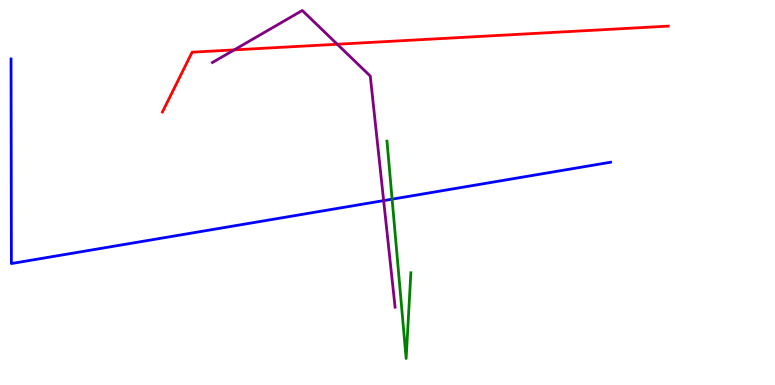[{'lines': ['blue', 'red'], 'intersections': []}, {'lines': ['green', 'red'], 'intersections': []}, {'lines': ['purple', 'red'], 'intersections': [{'x': 3.02, 'y': 8.7}, {'x': 4.35, 'y': 8.85}]}, {'lines': ['blue', 'green'], 'intersections': [{'x': 5.06, 'y': 4.83}]}, {'lines': ['blue', 'purple'], 'intersections': [{'x': 4.95, 'y': 4.79}]}, {'lines': ['green', 'purple'], 'intersections': []}]